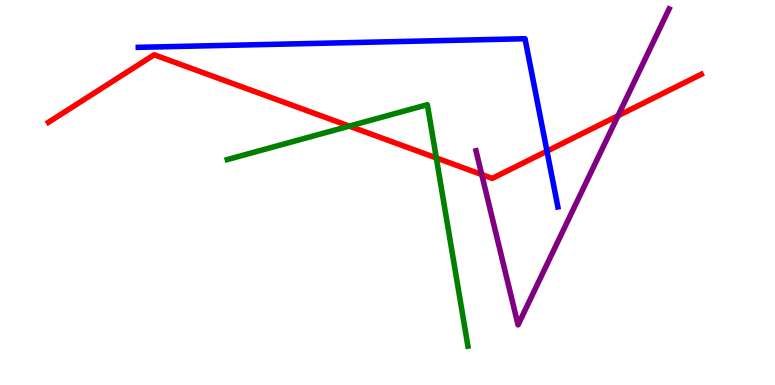[{'lines': ['blue', 'red'], 'intersections': [{'x': 7.06, 'y': 6.07}]}, {'lines': ['green', 'red'], 'intersections': [{'x': 4.51, 'y': 6.72}, {'x': 5.63, 'y': 5.9}]}, {'lines': ['purple', 'red'], 'intersections': [{'x': 6.22, 'y': 5.47}, {'x': 7.97, 'y': 6.99}]}, {'lines': ['blue', 'green'], 'intersections': []}, {'lines': ['blue', 'purple'], 'intersections': []}, {'lines': ['green', 'purple'], 'intersections': []}]